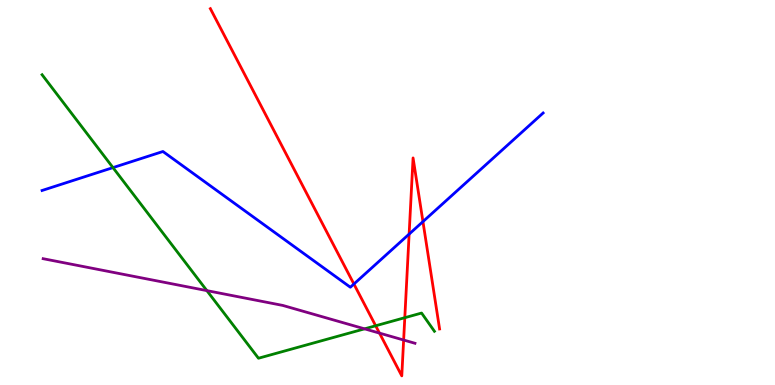[{'lines': ['blue', 'red'], 'intersections': [{'x': 4.57, 'y': 2.62}, {'x': 5.28, 'y': 3.92}, {'x': 5.46, 'y': 4.24}]}, {'lines': ['green', 'red'], 'intersections': [{'x': 4.85, 'y': 1.54}, {'x': 5.22, 'y': 1.75}]}, {'lines': ['purple', 'red'], 'intersections': [{'x': 4.9, 'y': 1.35}, {'x': 5.21, 'y': 1.17}]}, {'lines': ['blue', 'green'], 'intersections': [{'x': 1.46, 'y': 5.65}]}, {'lines': ['blue', 'purple'], 'intersections': []}, {'lines': ['green', 'purple'], 'intersections': [{'x': 2.67, 'y': 2.45}, {'x': 4.7, 'y': 1.46}]}]